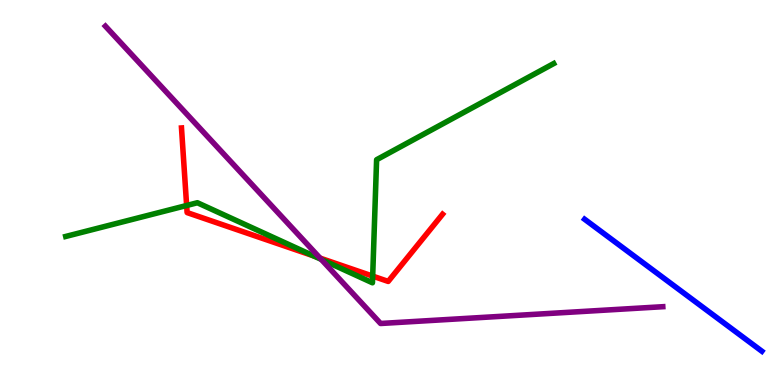[{'lines': ['blue', 'red'], 'intersections': []}, {'lines': ['green', 'red'], 'intersections': [{'x': 2.41, 'y': 4.66}, {'x': 4.05, 'y': 3.35}, {'x': 4.81, 'y': 2.83}]}, {'lines': ['purple', 'red'], 'intersections': [{'x': 4.13, 'y': 3.3}]}, {'lines': ['blue', 'green'], 'intersections': []}, {'lines': ['blue', 'purple'], 'intersections': []}, {'lines': ['green', 'purple'], 'intersections': [{'x': 4.14, 'y': 3.26}]}]